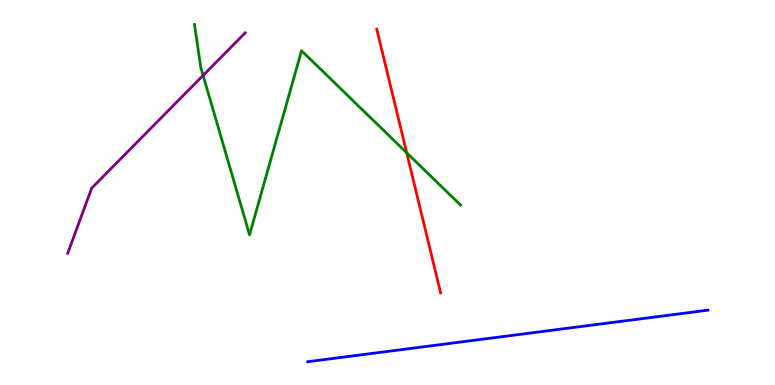[{'lines': ['blue', 'red'], 'intersections': []}, {'lines': ['green', 'red'], 'intersections': [{'x': 5.25, 'y': 6.03}]}, {'lines': ['purple', 'red'], 'intersections': []}, {'lines': ['blue', 'green'], 'intersections': []}, {'lines': ['blue', 'purple'], 'intersections': []}, {'lines': ['green', 'purple'], 'intersections': [{'x': 2.62, 'y': 8.04}]}]